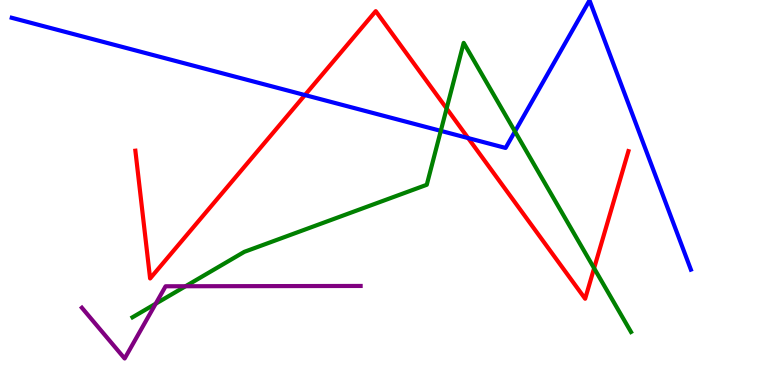[{'lines': ['blue', 'red'], 'intersections': [{'x': 3.93, 'y': 7.53}, {'x': 6.04, 'y': 6.41}]}, {'lines': ['green', 'red'], 'intersections': [{'x': 5.76, 'y': 7.18}, {'x': 7.67, 'y': 3.03}]}, {'lines': ['purple', 'red'], 'intersections': []}, {'lines': ['blue', 'green'], 'intersections': [{'x': 5.69, 'y': 6.6}, {'x': 6.64, 'y': 6.59}]}, {'lines': ['blue', 'purple'], 'intersections': []}, {'lines': ['green', 'purple'], 'intersections': [{'x': 2.01, 'y': 2.11}, {'x': 2.39, 'y': 2.57}]}]